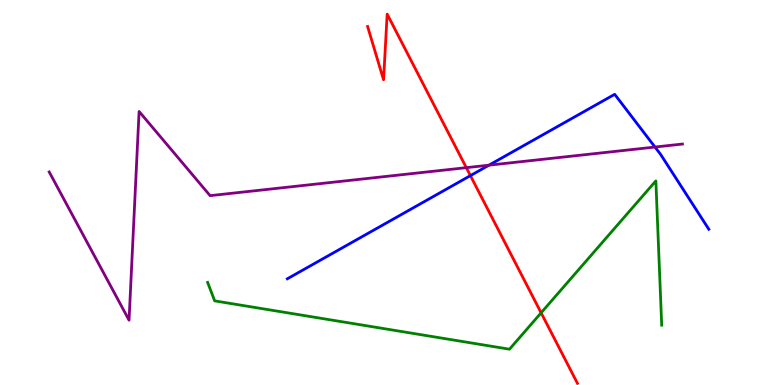[{'lines': ['blue', 'red'], 'intersections': [{'x': 6.07, 'y': 5.44}]}, {'lines': ['green', 'red'], 'intersections': [{'x': 6.98, 'y': 1.87}]}, {'lines': ['purple', 'red'], 'intersections': [{'x': 6.02, 'y': 5.65}]}, {'lines': ['blue', 'green'], 'intersections': []}, {'lines': ['blue', 'purple'], 'intersections': [{'x': 6.31, 'y': 5.71}, {'x': 8.45, 'y': 6.18}]}, {'lines': ['green', 'purple'], 'intersections': []}]